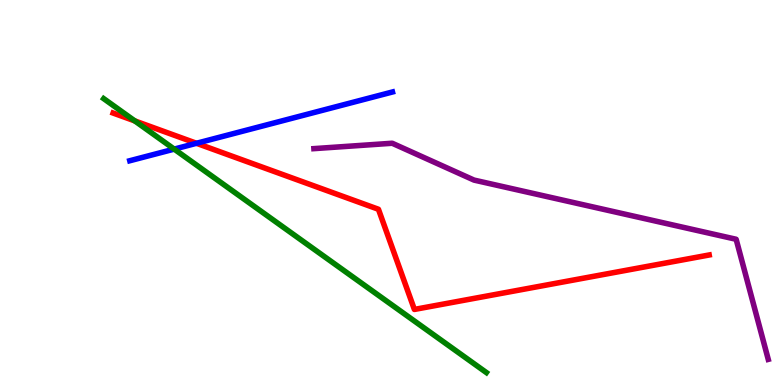[{'lines': ['blue', 'red'], 'intersections': [{'x': 2.54, 'y': 6.28}]}, {'lines': ['green', 'red'], 'intersections': [{'x': 1.74, 'y': 6.86}]}, {'lines': ['purple', 'red'], 'intersections': []}, {'lines': ['blue', 'green'], 'intersections': [{'x': 2.25, 'y': 6.13}]}, {'lines': ['blue', 'purple'], 'intersections': []}, {'lines': ['green', 'purple'], 'intersections': []}]